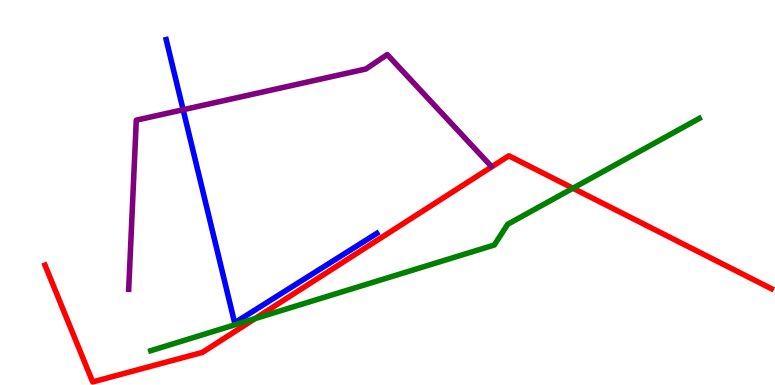[{'lines': ['blue', 'red'], 'intersections': []}, {'lines': ['green', 'red'], 'intersections': [{'x': 3.29, 'y': 1.72}, {'x': 7.39, 'y': 5.11}]}, {'lines': ['purple', 'red'], 'intersections': []}, {'lines': ['blue', 'green'], 'intersections': []}, {'lines': ['blue', 'purple'], 'intersections': [{'x': 2.36, 'y': 7.15}]}, {'lines': ['green', 'purple'], 'intersections': []}]